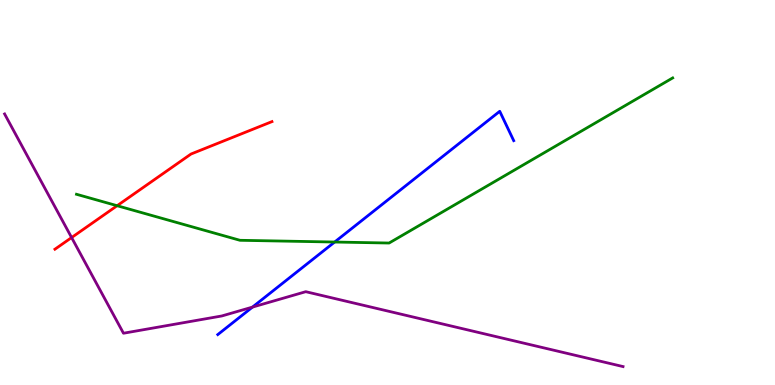[{'lines': ['blue', 'red'], 'intersections': []}, {'lines': ['green', 'red'], 'intersections': [{'x': 1.51, 'y': 4.66}]}, {'lines': ['purple', 'red'], 'intersections': [{'x': 0.924, 'y': 3.83}]}, {'lines': ['blue', 'green'], 'intersections': [{'x': 4.32, 'y': 3.71}]}, {'lines': ['blue', 'purple'], 'intersections': [{'x': 3.26, 'y': 2.02}]}, {'lines': ['green', 'purple'], 'intersections': []}]